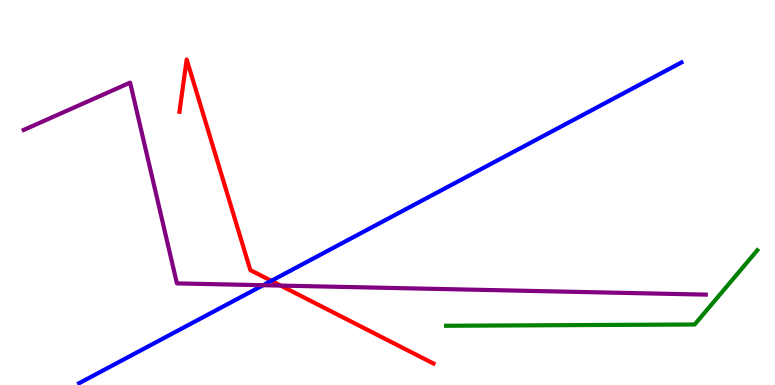[{'lines': ['blue', 'red'], 'intersections': [{'x': 3.5, 'y': 2.71}]}, {'lines': ['green', 'red'], 'intersections': []}, {'lines': ['purple', 'red'], 'intersections': [{'x': 3.62, 'y': 2.58}]}, {'lines': ['blue', 'green'], 'intersections': []}, {'lines': ['blue', 'purple'], 'intersections': [{'x': 3.39, 'y': 2.59}]}, {'lines': ['green', 'purple'], 'intersections': []}]